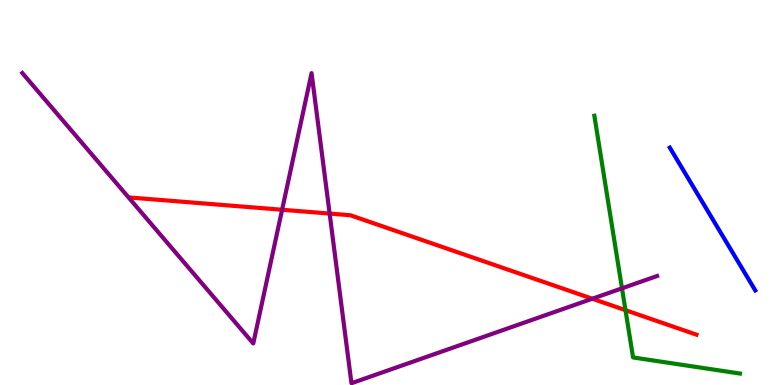[{'lines': ['blue', 'red'], 'intersections': []}, {'lines': ['green', 'red'], 'intersections': [{'x': 8.07, 'y': 1.94}]}, {'lines': ['purple', 'red'], 'intersections': [{'x': 3.64, 'y': 4.55}, {'x': 4.25, 'y': 4.45}, {'x': 7.64, 'y': 2.24}]}, {'lines': ['blue', 'green'], 'intersections': []}, {'lines': ['blue', 'purple'], 'intersections': []}, {'lines': ['green', 'purple'], 'intersections': [{'x': 8.03, 'y': 2.51}]}]